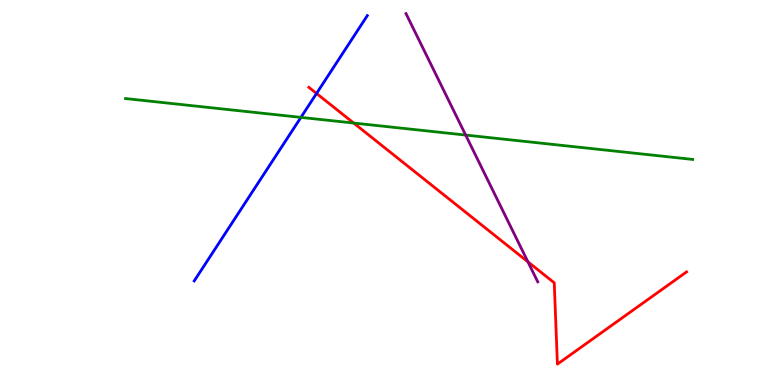[{'lines': ['blue', 'red'], 'intersections': [{'x': 4.08, 'y': 7.57}]}, {'lines': ['green', 'red'], 'intersections': [{'x': 4.56, 'y': 6.8}]}, {'lines': ['purple', 'red'], 'intersections': [{'x': 6.81, 'y': 3.2}]}, {'lines': ['blue', 'green'], 'intersections': [{'x': 3.88, 'y': 6.95}]}, {'lines': ['blue', 'purple'], 'intersections': []}, {'lines': ['green', 'purple'], 'intersections': [{'x': 6.01, 'y': 6.49}]}]